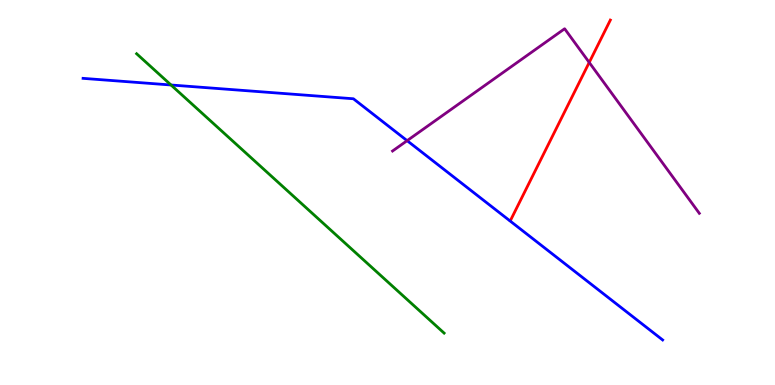[{'lines': ['blue', 'red'], 'intersections': []}, {'lines': ['green', 'red'], 'intersections': []}, {'lines': ['purple', 'red'], 'intersections': [{'x': 7.6, 'y': 8.38}]}, {'lines': ['blue', 'green'], 'intersections': [{'x': 2.21, 'y': 7.79}]}, {'lines': ['blue', 'purple'], 'intersections': [{'x': 5.25, 'y': 6.35}]}, {'lines': ['green', 'purple'], 'intersections': []}]